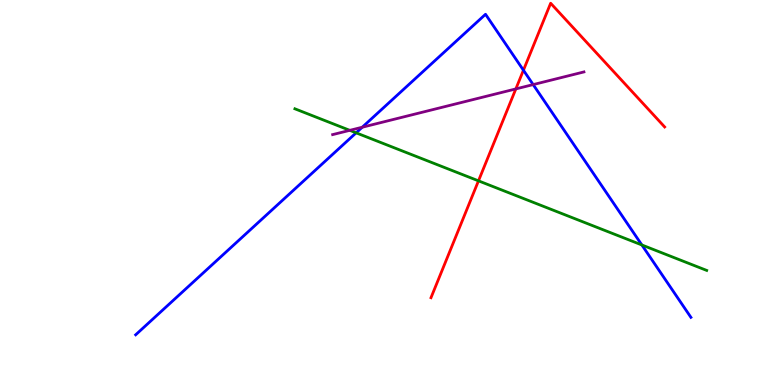[{'lines': ['blue', 'red'], 'intersections': [{'x': 6.75, 'y': 8.18}]}, {'lines': ['green', 'red'], 'intersections': [{'x': 6.17, 'y': 5.3}]}, {'lines': ['purple', 'red'], 'intersections': [{'x': 6.66, 'y': 7.69}]}, {'lines': ['blue', 'green'], 'intersections': [{'x': 4.6, 'y': 6.55}, {'x': 8.28, 'y': 3.64}]}, {'lines': ['blue', 'purple'], 'intersections': [{'x': 4.67, 'y': 6.7}, {'x': 6.88, 'y': 7.8}]}, {'lines': ['green', 'purple'], 'intersections': [{'x': 4.51, 'y': 6.61}]}]